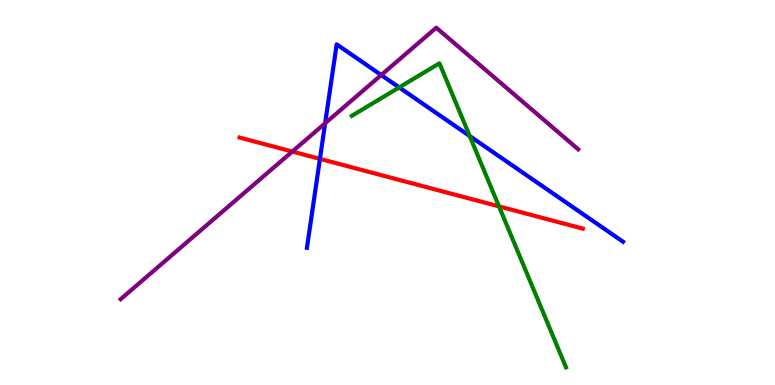[{'lines': ['blue', 'red'], 'intersections': [{'x': 4.13, 'y': 5.87}]}, {'lines': ['green', 'red'], 'intersections': [{'x': 6.44, 'y': 4.64}]}, {'lines': ['purple', 'red'], 'intersections': [{'x': 3.77, 'y': 6.06}]}, {'lines': ['blue', 'green'], 'intersections': [{'x': 5.15, 'y': 7.73}, {'x': 6.06, 'y': 6.47}]}, {'lines': ['blue', 'purple'], 'intersections': [{'x': 4.2, 'y': 6.8}, {'x': 4.92, 'y': 8.05}]}, {'lines': ['green', 'purple'], 'intersections': []}]